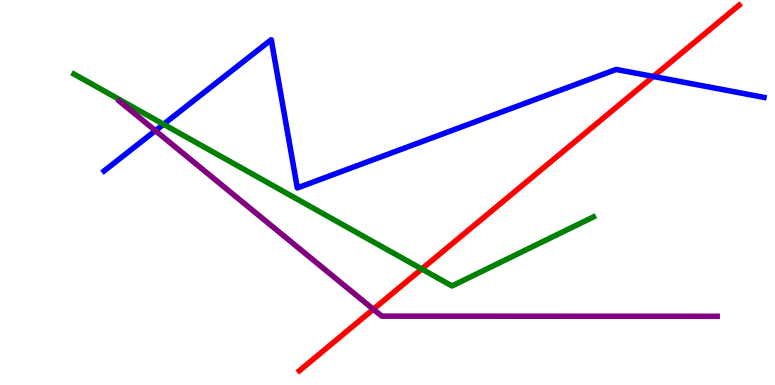[{'lines': ['blue', 'red'], 'intersections': [{'x': 8.43, 'y': 8.01}]}, {'lines': ['green', 'red'], 'intersections': [{'x': 5.44, 'y': 3.01}]}, {'lines': ['purple', 'red'], 'intersections': [{'x': 4.82, 'y': 1.97}]}, {'lines': ['blue', 'green'], 'intersections': [{'x': 2.11, 'y': 6.77}]}, {'lines': ['blue', 'purple'], 'intersections': [{'x': 2.01, 'y': 6.61}]}, {'lines': ['green', 'purple'], 'intersections': []}]